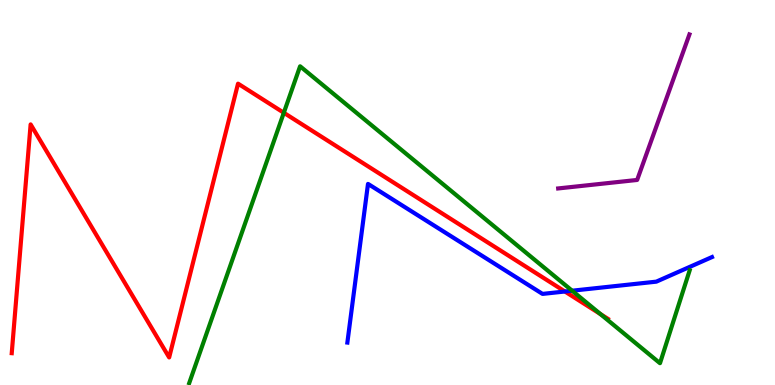[{'lines': ['blue', 'red'], 'intersections': [{'x': 7.29, 'y': 2.43}]}, {'lines': ['green', 'red'], 'intersections': [{'x': 3.66, 'y': 7.07}, {'x': 7.75, 'y': 1.84}]}, {'lines': ['purple', 'red'], 'intersections': []}, {'lines': ['blue', 'green'], 'intersections': [{'x': 7.38, 'y': 2.45}]}, {'lines': ['blue', 'purple'], 'intersections': []}, {'lines': ['green', 'purple'], 'intersections': []}]